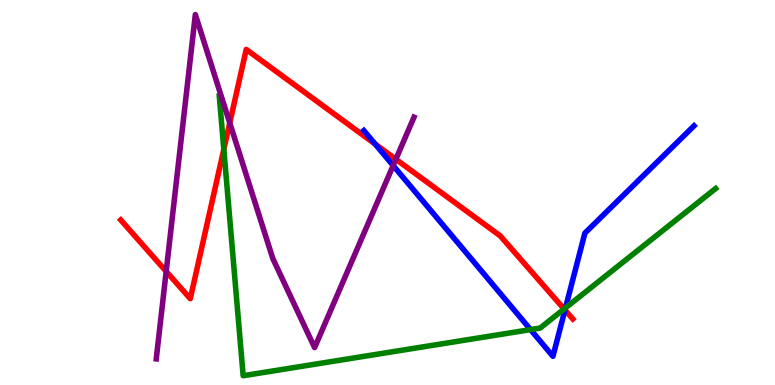[{'lines': ['blue', 'red'], 'intersections': [{'x': 4.84, 'y': 6.26}, {'x': 7.29, 'y': 1.95}]}, {'lines': ['green', 'red'], 'intersections': [{'x': 2.89, 'y': 6.12}, {'x': 7.28, 'y': 1.97}]}, {'lines': ['purple', 'red'], 'intersections': [{'x': 2.14, 'y': 2.95}, {'x': 2.96, 'y': 6.81}, {'x': 5.11, 'y': 5.86}]}, {'lines': ['blue', 'green'], 'intersections': [{'x': 6.85, 'y': 1.44}, {'x': 7.3, 'y': 2.0}]}, {'lines': ['blue', 'purple'], 'intersections': [{'x': 5.07, 'y': 5.7}]}, {'lines': ['green', 'purple'], 'intersections': []}]